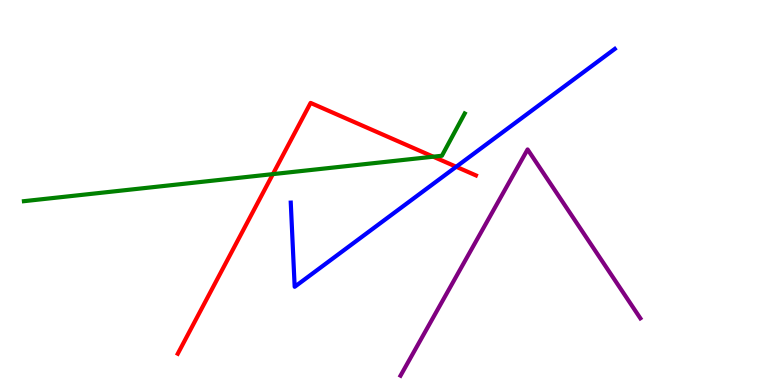[{'lines': ['blue', 'red'], 'intersections': [{'x': 5.89, 'y': 5.67}]}, {'lines': ['green', 'red'], 'intersections': [{'x': 3.52, 'y': 5.48}, {'x': 5.59, 'y': 5.93}]}, {'lines': ['purple', 'red'], 'intersections': []}, {'lines': ['blue', 'green'], 'intersections': []}, {'lines': ['blue', 'purple'], 'intersections': []}, {'lines': ['green', 'purple'], 'intersections': []}]